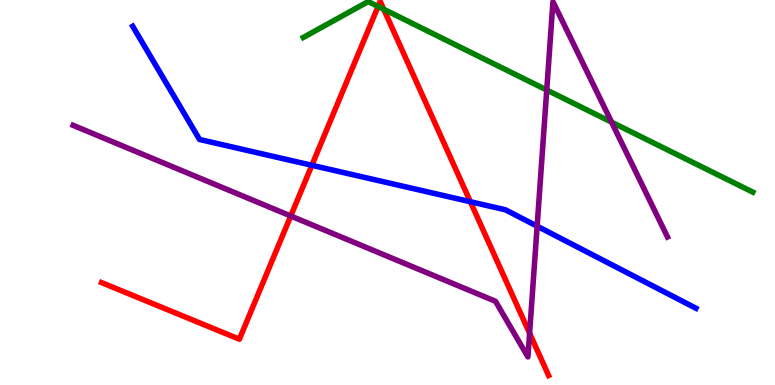[{'lines': ['blue', 'red'], 'intersections': [{'x': 4.02, 'y': 5.71}, {'x': 6.07, 'y': 4.76}]}, {'lines': ['green', 'red'], 'intersections': [{'x': 4.88, 'y': 9.83}, {'x': 4.95, 'y': 9.76}]}, {'lines': ['purple', 'red'], 'intersections': [{'x': 3.75, 'y': 4.39}, {'x': 6.83, 'y': 1.34}]}, {'lines': ['blue', 'green'], 'intersections': []}, {'lines': ['blue', 'purple'], 'intersections': [{'x': 6.93, 'y': 4.12}]}, {'lines': ['green', 'purple'], 'intersections': [{'x': 7.05, 'y': 7.66}, {'x': 7.89, 'y': 6.83}]}]